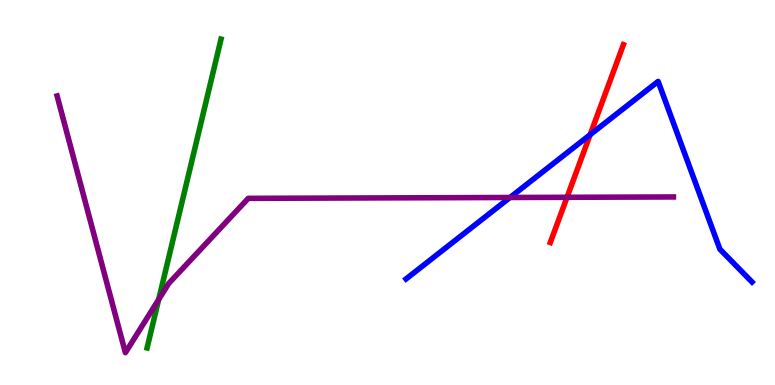[{'lines': ['blue', 'red'], 'intersections': [{'x': 7.61, 'y': 6.5}]}, {'lines': ['green', 'red'], 'intersections': []}, {'lines': ['purple', 'red'], 'intersections': [{'x': 7.32, 'y': 4.88}]}, {'lines': ['blue', 'green'], 'intersections': []}, {'lines': ['blue', 'purple'], 'intersections': [{'x': 6.58, 'y': 4.87}]}, {'lines': ['green', 'purple'], 'intersections': [{'x': 2.05, 'y': 2.22}]}]